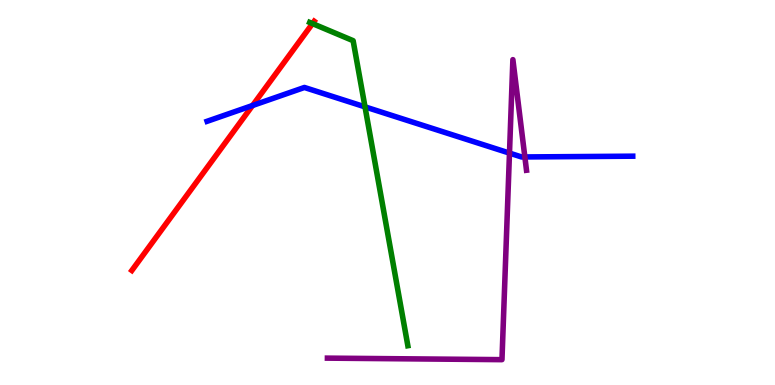[{'lines': ['blue', 'red'], 'intersections': [{'x': 3.26, 'y': 7.26}]}, {'lines': ['green', 'red'], 'intersections': [{'x': 4.03, 'y': 9.39}]}, {'lines': ['purple', 'red'], 'intersections': []}, {'lines': ['blue', 'green'], 'intersections': [{'x': 4.71, 'y': 7.22}]}, {'lines': ['blue', 'purple'], 'intersections': [{'x': 6.57, 'y': 6.02}, {'x': 6.77, 'y': 5.92}]}, {'lines': ['green', 'purple'], 'intersections': []}]